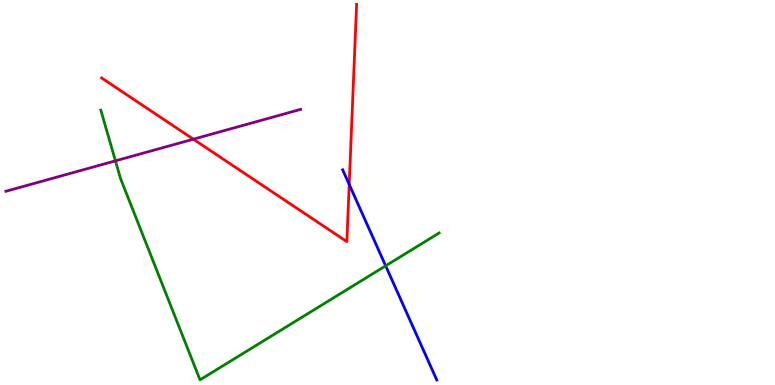[{'lines': ['blue', 'red'], 'intersections': [{'x': 4.51, 'y': 5.21}]}, {'lines': ['green', 'red'], 'intersections': []}, {'lines': ['purple', 'red'], 'intersections': [{'x': 2.49, 'y': 6.38}]}, {'lines': ['blue', 'green'], 'intersections': [{'x': 4.98, 'y': 3.1}]}, {'lines': ['blue', 'purple'], 'intersections': []}, {'lines': ['green', 'purple'], 'intersections': [{'x': 1.49, 'y': 5.82}]}]